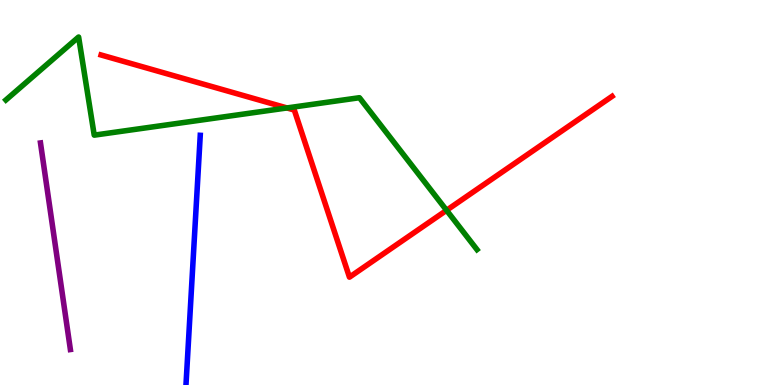[{'lines': ['blue', 'red'], 'intersections': []}, {'lines': ['green', 'red'], 'intersections': [{'x': 3.7, 'y': 7.2}, {'x': 5.76, 'y': 4.54}]}, {'lines': ['purple', 'red'], 'intersections': []}, {'lines': ['blue', 'green'], 'intersections': []}, {'lines': ['blue', 'purple'], 'intersections': []}, {'lines': ['green', 'purple'], 'intersections': []}]